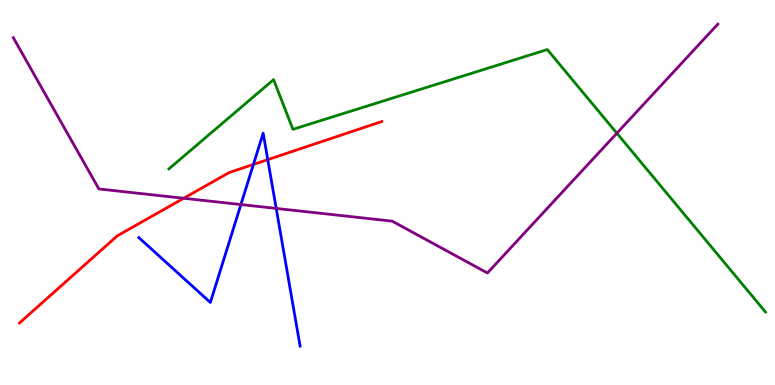[{'lines': ['blue', 'red'], 'intersections': [{'x': 3.27, 'y': 5.73}, {'x': 3.45, 'y': 5.85}]}, {'lines': ['green', 'red'], 'intersections': []}, {'lines': ['purple', 'red'], 'intersections': [{'x': 2.37, 'y': 4.85}]}, {'lines': ['blue', 'green'], 'intersections': []}, {'lines': ['blue', 'purple'], 'intersections': [{'x': 3.11, 'y': 4.69}, {'x': 3.56, 'y': 4.59}]}, {'lines': ['green', 'purple'], 'intersections': [{'x': 7.96, 'y': 6.54}]}]